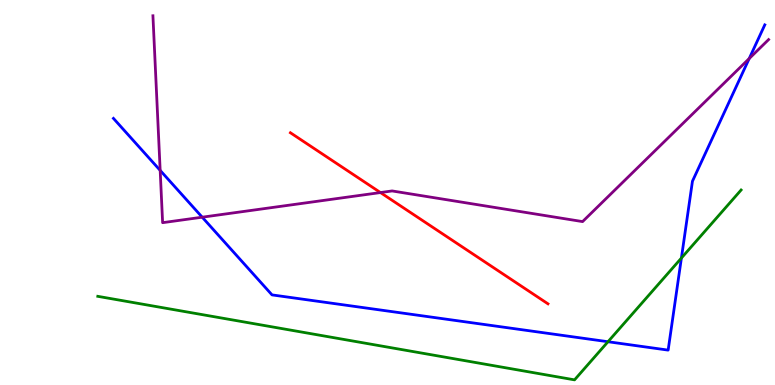[{'lines': ['blue', 'red'], 'intersections': []}, {'lines': ['green', 'red'], 'intersections': []}, {'lines': ['purple', 'red'], 'intersections': [{'x': 4.91, 'y': 5.0}]}, {'lines': ['blue', 'green'], 'intersections': [{'x': 7.85, 'y': 1.12}, {'x': 8.79, 'y': 3.3}]}, {'lines': ['blue', 'purple'], 'intersections': [{'x': 2.07, 'y': 5.57}, {'x': 2.61, 'y': 4.36}, {'x': 9.67, 'y': 8.48}]}, {'lines': ['green', 'purple'], 'intersections': []}]